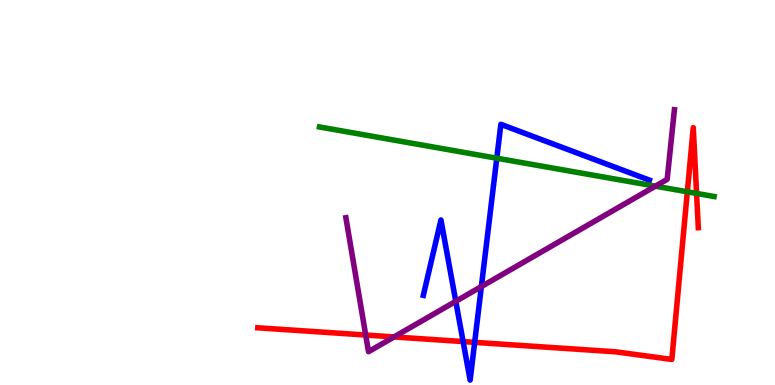[{'lines': ['blue', 'red'], 'intersections': [{'x': 5.98, 'y': 1.13}, {'x': 6.12, 'y': 1.11}]}, {'lines': ['green', 'red'], 'intersections': [{'x': 8.87, 'y': 5.02}, {'x': 8.99, 'y': 4.98}]}, {'lines': ['purple', 'red'], 'intersections': [{'x': 4.72, 'y': 1.3}, {'x': 5.08, 'y': 1.25}]}, {'lines': ['blue', 'green'], 'intersections': [{'x': 6.41, 'y': 5.89}]}, {'lines': ['blue', 'purple'], 'intersections': [{'x': 5.88, 'y': 2.17}, {'x': 6.21, 'y': 2.56}]}, {'lines': ['green', 'purple'], 'intersections': [{'x': 8.46, 'y': 5.16}]}]